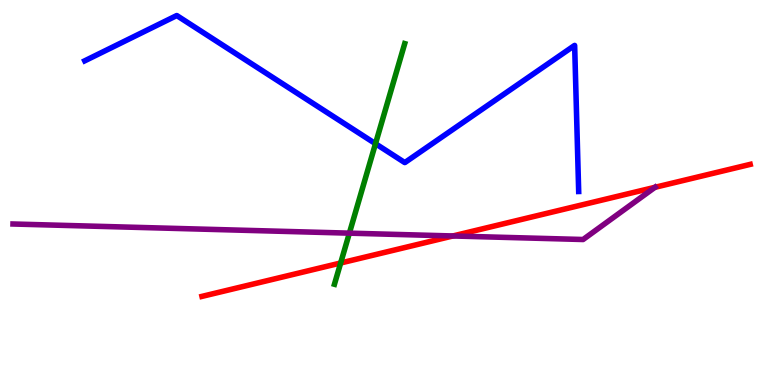[{'lines': ['blue', 'red'], 'intersections': []}, {'lines': ['green', 'red'], 'intersections': [{'x': 4.4, 'y': 3.17}]}, {'lines': ['purple', 'red'], 'intersections': [{'x': 5.84, 'y': 3.87}, {'x': 8.45, 'y': 5.13}]}, {'lines': ['blue', 'green'], 'intersections': [{'x': 4.85, 'y': 6.27}]}, {'lines': ['blue', 'purple'], 'intersections': []}, {'lines': ['green', 'purple'], 'intersections': [{'x': 4.51, 'y': 3.94}]}]